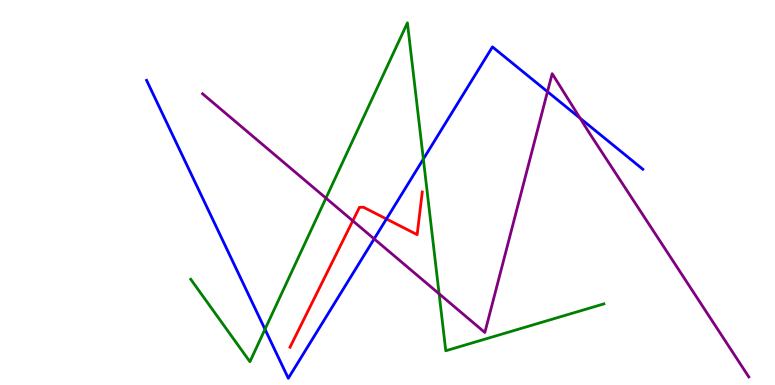[{'lines': ['blue', 'red'], 'intersections': [{'x': 4.99, 'y': 4.31}]}, {'lines': ['green', 'red'], 'intersections': []}, {'lines': ['purple', 'red'], 'intersections': [{'x': 4.55, 'y': 4.26}]}, {'lines': ['blue', 'green'], 'intersections': [{'x': 3.42, 'y': 1.45}, {'x': 5.46, 'y': 5.87}]}, {'lines': ['blue', 'purple'], 'intersections': [{'x': 4.83, 'y': 3.8}, {'x': 7.06, 'y': 7.62}, {'x': 7.48, 'y': 6.93}]}, {'lines': ['green', 'purple'], 'intersections': [{'x': 4.21, 'y': 4.85}, {'x': 5.67, 'y': 2.37}]}]